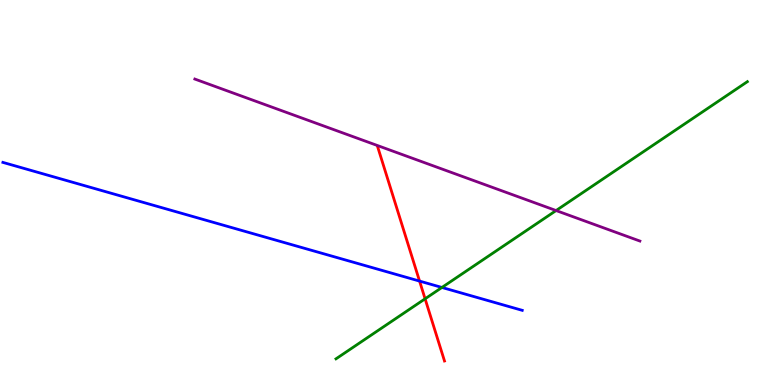[{'lines': ['blue', 'red'], 'intersections': [{'x': 5.41, 'y': 2.7}]}, {'lines': ['green', 'red'], 'intersections': [{'x': 5.49, 'y': 2.24}]}, {'lines': ['purple', 'red'], 'intersections': []}, {'lines': ['blue', 'green'], 'intersections': [{'x': 5.7, 'y': 2.53}]}, {'lines': ['blue', 'purple'], 'intersections': []}, {'lines': ['green', 'purple'], 'intersections': [{'x': 7.18, 'y': 4.53}]}]